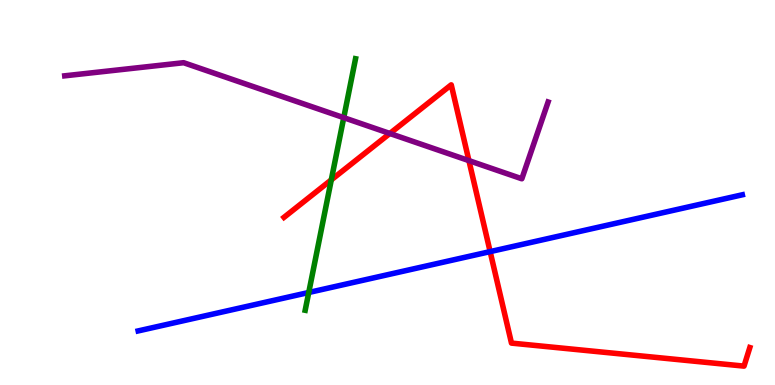[{'lines': ['blue', 'red'], 'intersections': [{'x': 6.32, 'y': 3.46}]}, {'lines': ['green', 'red'], 'intersections': [{'x': 4.27, 'y': 5.33}]}, {'lines': ['purple', 'red'], 'intersections': [{'x': 5.03, 'y': 6.53}, {'x': 6.05, 'y': 5.83}]}, {'lines': ['blue', 'green'], 'intersections': [{'x': 3.98, 'y': 2.4}]}, {'lines': ['blue', 'purple'], 'intersections': []}, {'lines': ['green', 'purple'], 'intersections': [{'x': 4.44, 'y': 6.94}]}]